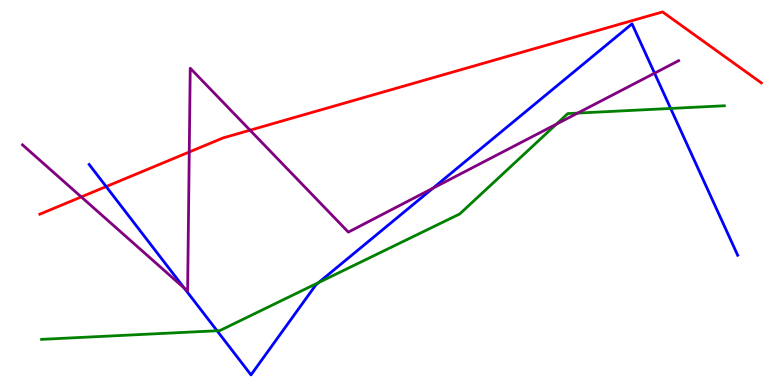[{'lines': ['blue', 'red'], 'intersections': [{'x': 1.37, 'y': 5.15}]}, {'lines': ['green', 'red'], 'intersections': []}, {'lines': ['purple', 'red'], 'intersections': [{'x': 1.05, 'y': 4.88}, {'x': 2.44, 'y': 6.05}, {'x': 3.23, 'y': 6.62}]}, {'lines': ['blue', 'green'], 'intersections': [{'x': 2.8, 'y': 1.41}, {'x': 4.11, 'y': 2.66}, {'x': 8.65, 'y': 7.18}]}, {'lines': ['blue', 'purple'], 'intersections': [{'x': 2.38, 'y': 2.51}, {'x': 5.59, 'y': 5.11}, {'x': 8.45, 'y': 8.1}]}, {'lines': ['green', 'purple'], 'intersections': [{'x': 7.18, 'y': 6.78}, {'x': 7.45, 'y': 7.06}]}]